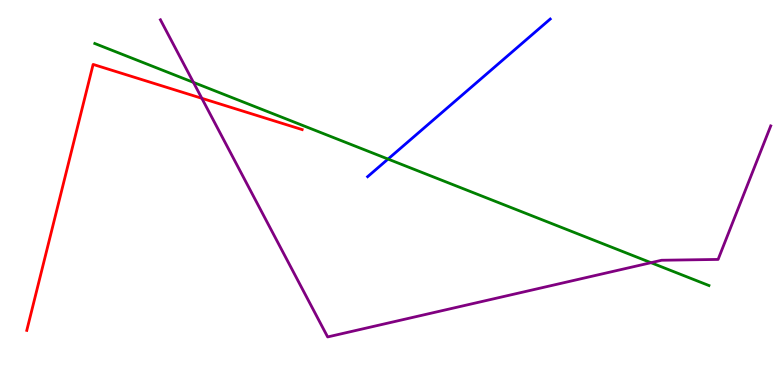[{'lines': ['blue', 'red'], 'intersections': []}, {'lines': ['green', 'red'], 'intersections': []}, {'lines': ['purple', 'red'], 'intersections': [{'x': 2.6, 'y': 7.45}]}, {'lines': ['blue', 'green'], 'intersections': [{'x': 5.01, 'y': 5.87}]}, {'lines': ['blue', 'purple'], 'intersections': []}, {'lines': ['green', 'purple'], 'intersections': [{'x': 2.5, 'y': 7.86}, {'x': 8.4, 'y': 3.18}]}]